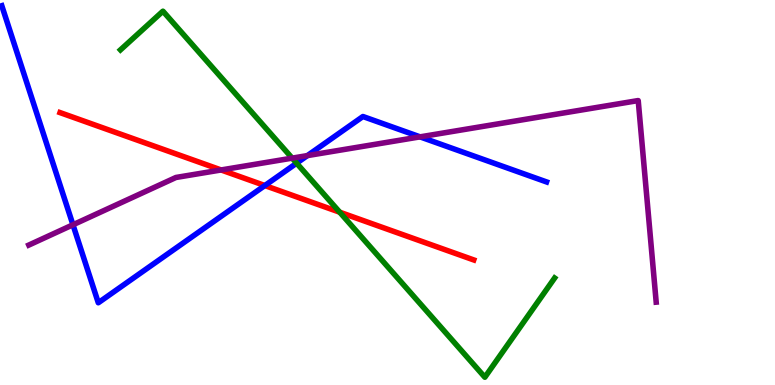[{'lines': ['blue', 'red'], 'intersections': [{'x': 3.42, 'y': 5.18}]}, {'lines': ['green', 'red'], 'intersections': [{'x': 4.38, 'y': 4.49}]}, {'lines': ['purple', 'red'], 'intersections': [{'x': 2.85, 'y': 5.59}]}, {'lines': ['blue', 'green'], 'intersections': [{'x': 3.83, 'y': 5.76}]}, {'lines': ['blue', 'purple'], 'intersections': [{'x': 0.941, 'y': 4.16}, {'x': 3.97, 'y': 5.96}, {'x': 5.42, 'y': 6.45}]}, {'lines': ['green', 'purple'], 'intersections': [{'x': 3.77, 'y': 5.89}]}]